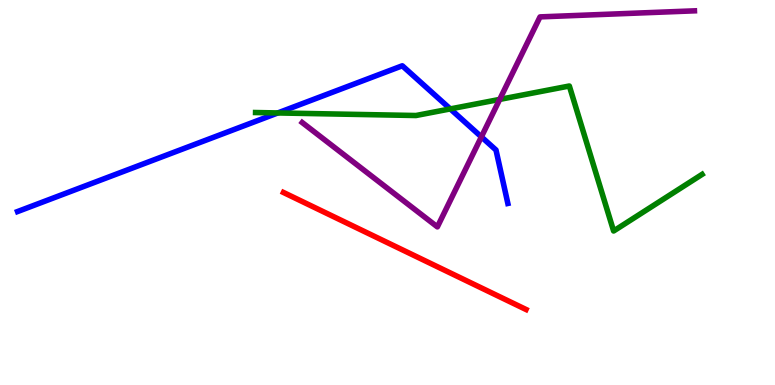[{'lines': ['blue', 'red'], 'intersections': []}, {'lines': ['green', 'red'], 'intersections': []}, {'lines': ['purple', 'red'], 'intersections': []}, {'lines': ['blue', 'green'], 'intersections': [{'x': 3.58, 'y': 7.07}, {'x': 5.81, 'y': 7.17}]}, {'lines': ['blue', 'purple'], 'intersections': [{'x': 6.21, 'y': 6.44}]}, {'lines': ['green', 'purple'], 'intersections': [{'x': 6.45, 'y': 7.42}]}]